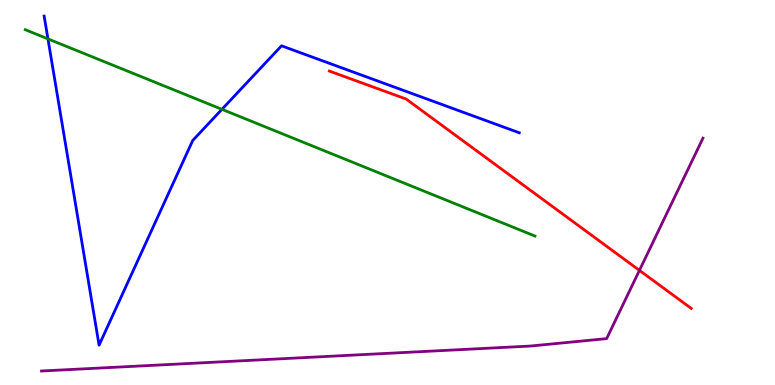[{'lines': ['blue', 'red'], 'intersections': []}, {'lines': ['green', 'red'], 'intersections': []}, {'lines': ['purple', 'red'], 'intersections': [{'x': 8.25, 'y': 2.98}]}, {'lines': ['blue', 'green'], 'intersections': [{'x': 0.619, 'y': 8.99}, {'x': 2.86, 'y': 7.16}]}, {'lines': ['blue', 'purple'], 'intersections': []}, {'lines': ['green', 'purple'], 'intersections': []}]